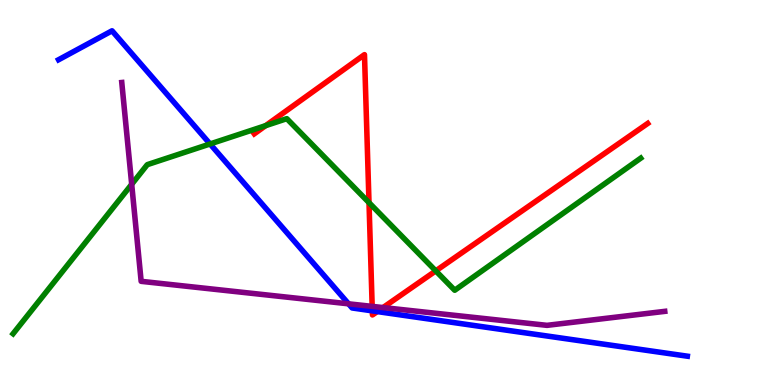[{'lines': ['blue', 'red'], 'intersections': [{'x': 4.8, 'y': 1.93}, {'x': 4.87, 'y': 1.91}]}, {'lines': ['green', 'red'], 'intersections': [{'x': 3.43, 'y': 6.74}, {'x': 4.76, 'y': 4.74}, {'x': 5.62, 'y': 2.96}]}, {'lines': ['purple', 'red'], 'intersections': [{'x': 4.8, 'y': 2.04}, {'x': 4.94, 'y': 2.01}]}, {'lines': ['blue', 'green'], 'intersections': [{'x': 2.71, 'y': 6.26}]}, {'lines': ['blue', 'purple'], 'intersections': [{'x': 4.5, 'y': 2.11}]}, {'lines': ['green', 'purple'], 'intersections': [{'x': 1.7, 'y': 5.21}]}]